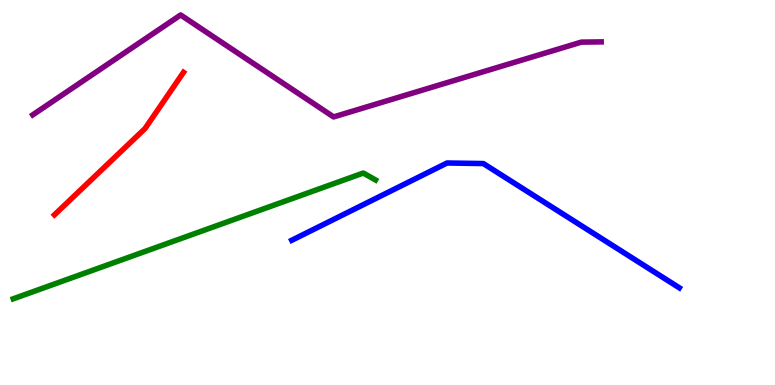[{'lines': ['blue', 'red'], 'intersections': []}, {'lines': ['green', 'red'], 'intersections': []}, {'lines': ['purple', 'red'], 'intersections': []}, {'lines': ['blue', 'green'], 'intersections': []}, {'lines': ['blue', 'purple'], 'intersections': []}, {'lines': ['green', 'purple'], 'intersections': []}]